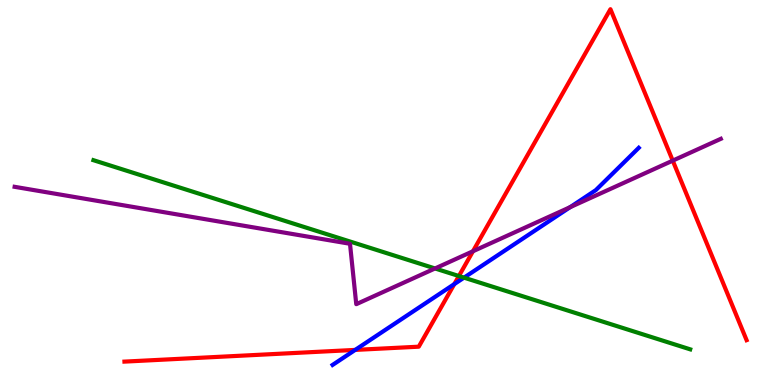[{'lines': ['blue', 'red'], 'intersections': [{'x': 4.58, 'y': 0.911}, {'x': 5.86, 'y': 2.62}]}, {'lines': ['green', 'red'], 'intersections': [{'x': 5.92, 'y': 2.83}]}, {'lines': ['purple', 'red'], 'intersections': [{'x': 6.1, 'y': 3.47}, {'x': 8.68, 'y': 5.83}]}, {'lines': ['blue', 'green'], 'intersections': [{'x': 5.99, 'y': 2.79}]}, {'lines': ['blue', 'purple'], 'intersections': [{'x': 7.36, 'y': 4.62}]}, {'lines': ['green', 'purple'], 'intersections': [{'x': 5.61, 'y': 3.03}]}]